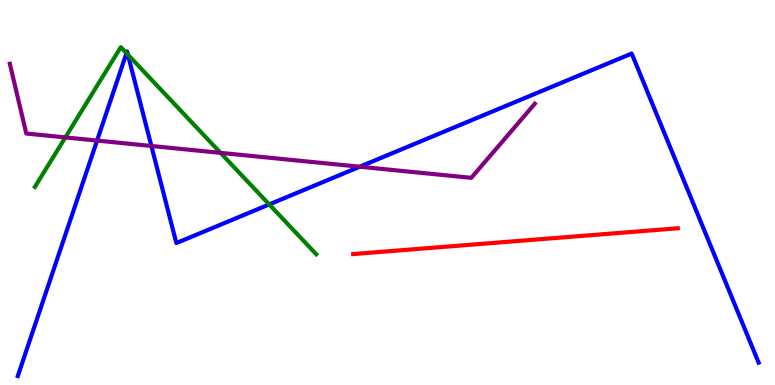[{'lines': ['blue', 'red'], 'intersections': []}, {'lines': ['green', 'red'], 'intersections': []}, {'lines': ['purple', 'red'], 'intersections': []}, {'lines': ['blue', 'green'], 'intersections': [{'x': 1.63, 'y': 8.62}, {'x': 1.65, 'y': 8.58}, {'x': 3.47, 'y': 4.69}]}, {'lines': ['blue', 'purple'], 'intersections': [{'x': 1.25, 'y': 6.35}, {'x': 1.95, 'y': 6.21}, {'x': 4.64, 'y': 5.67}]}, {'lines': ['green', 'purple'], 'intersections': [{'x': 0.843, 'y': 6.43}, {'x': 2.85, 'y': 6.03}]}]